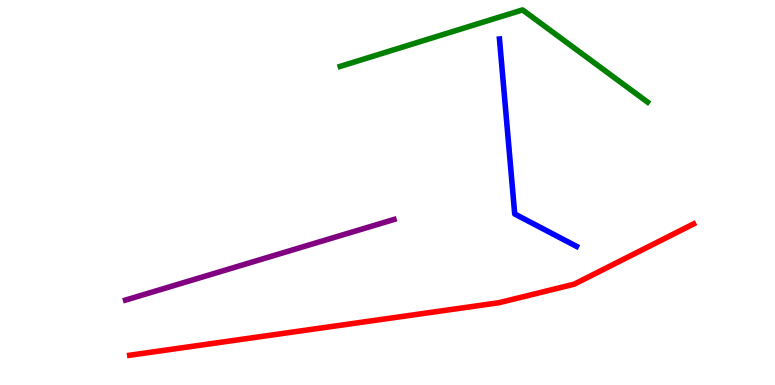[{'lines': ['blue', 'red'], 'intersections': []}, {'lines': ['green', 'red'], 'intersections': []}, {'lines': ['purple', 'red'], 'intersections': []}, {'lines': ['blue', 'green'], 'intersections': []}, {'lines': ['blue', 'purple'], 'intersections': []}, {'lines': ['green', 'purple'], 'intersections': []}]